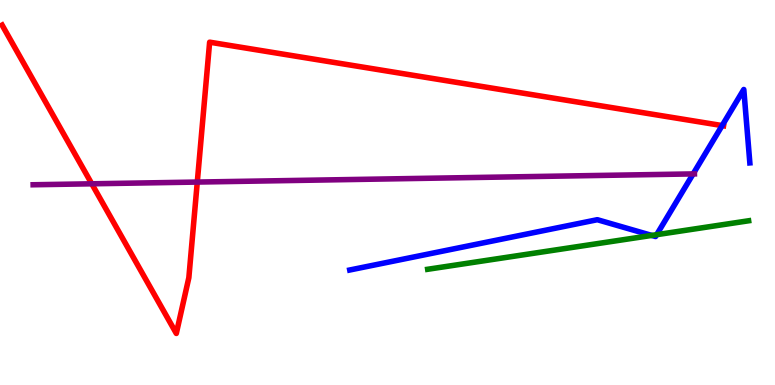[{'lines': ['blue', 'red'], 'intersections': [{'x': 9.32, 'y': 6.74}]}, {'lines': ['green', 'red'], 'intersections': []}, {'lines': ['purple', 'red'], 'intersections': [{'x': 1.18, 'y': 5.23}, {'x': 2.55, 'y': 5.27}]}, {'lines': ['blue', 'green'], 'intersections': [{'x': 8.41, 'y': 3.89}, {'x': 8.47, 'y': 3.9}]}, {'lines': ['blue', 'purple'], 'intersections': [{'x': 8.94, 'y': 5.48}]}, {'lines': ['green', 'purple'], 'intersections': []}]